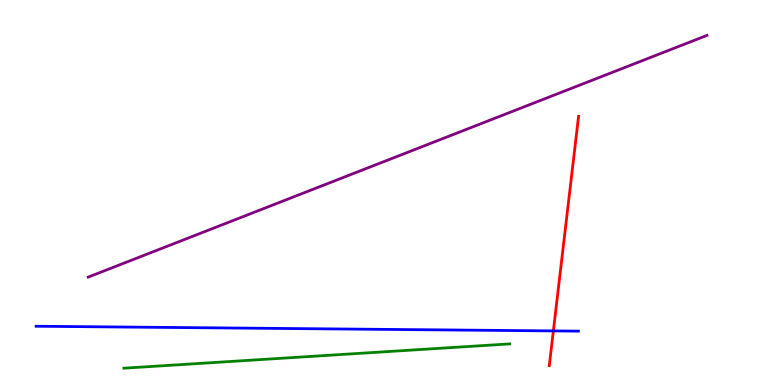[{'lines': ['blue', 'red'], 'intersections': [{'x': 7.14, 'y': 1.4}]}, {'lines': ['green', 'red'], 'intersections': []}, {'lines': ['purple', 'red'], 'intersections': []}, {'lines': ['blue', 'green'], 'intersections': []}, {'lines': ['blue', 'purple'], 'intersections': []}, {'lines': ['green', 'purple'], 'intersections': []}]